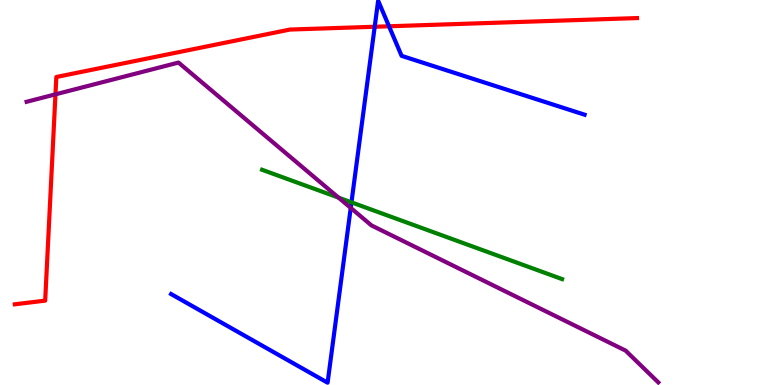[{'lines': ['blue', 'red'], 'intersections': [{'x': 4.83, 'y': 9.31}, {'x': 5.02, 'y': 9.32}]}, {'lines': ['green', 'red'], 'intersections': []}, {'lines': ['purple', 'red'], 'intersections': [{'x': 0.716, 'y': 7.55}]}, {'lines': ['blue', 'green'], 'intersections': [{'x': 4.54, 'y': 4.74}]}, {'lines': ['blue', 'purple'], 'intersections': [{'x': 4.53, 'y': 4.6}]}, {'lines': ['green', 'purple'], 'intersections': [{'x': 4.37, 'y': 4.87}]}]